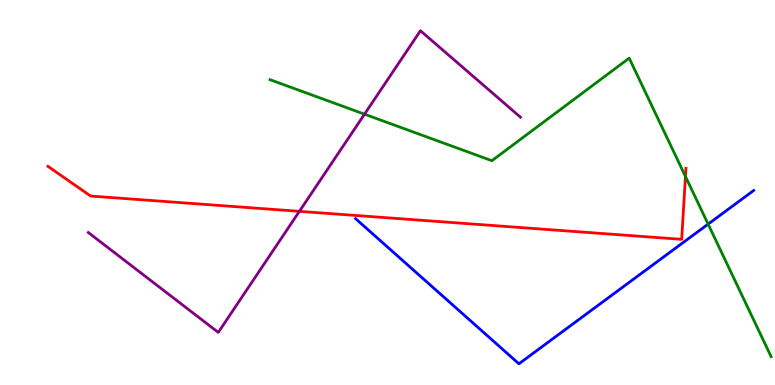[{'lines': ['blue', 'red'], 'intersections': []}, {'lines': ['green', 'red'], 'intersections': [{'x': 8.84, 'y': 5.42}]}, {'lines': ['purple', 'red'], 'intersections': [{'x': 3.86, 'y': 4.51}]}, {'lines': ['blue', 'green'], 'intersections': [{'x': 9.14, 'y': 4.18}]}, {'lines': ['blue', 'purple'], 'intersections': []}, {'lines': ['green', 'purple'], 'intersections': [{'x': 4.7, 'y': 7.03}]}]